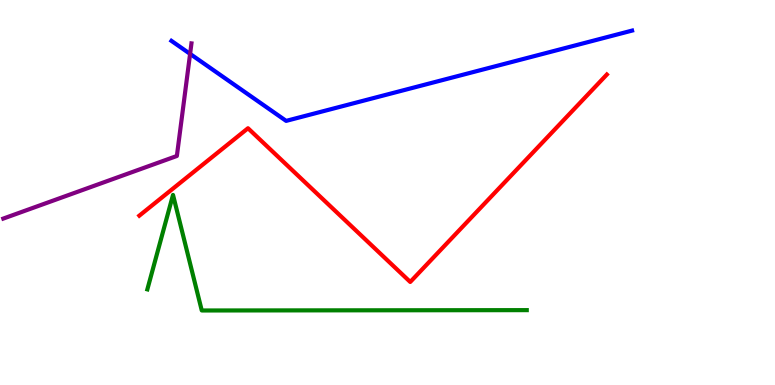[{'lines': ['blue', 'red'], 'intersections': []}, {'lines': ['green', 'red'], 'intersections': []}, {'lines': ['purple', 'red'], 'intersections': []}, {'lines': ['blue', 'green'], 'intersections': []}, {'lines': ['blue', 'purple'], 'intersections': [{'x': 2.45, 'y': 8.6}]}, {'lines': ['green', 'purple'], 'intersections': []}]